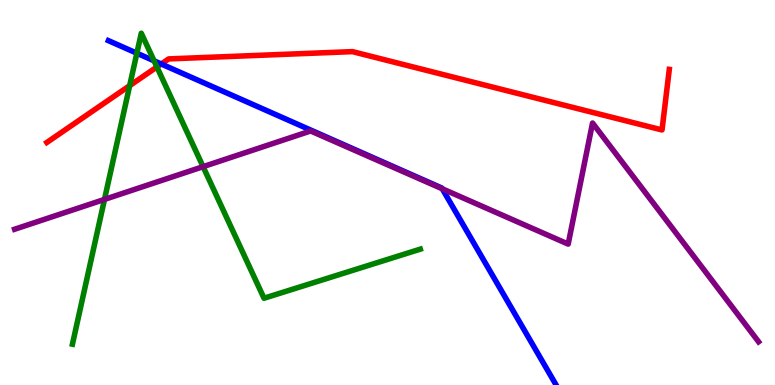[{'lines': ['blue', 'red'], 'intersections': [{'x': 2.08, 'y': 8.34}]}, {'lines': ['green', 'red'], 'intersections': [{'x': 1.67, 'y': 7.78}, {'x': 2.02, 'y': 8.26}]}, {'lines': ['purple', 'red'], 'intersections': []}, {'lines': ['blue', 'green'], 'intersections': [{'x': 1.77, 'y': 8.62}, {'x': 1.99, 'y': 8.42}]}, {'lines': ['blue', 'purple'], 'intersections': [{'x': 5.71, 'y': 5.1}]}, {'lines': ['green', 'purple'], 'intersections': [{'x': 1.35, 'y': 4.82}, {'x': 2.62, 'y': 5.67}]}]